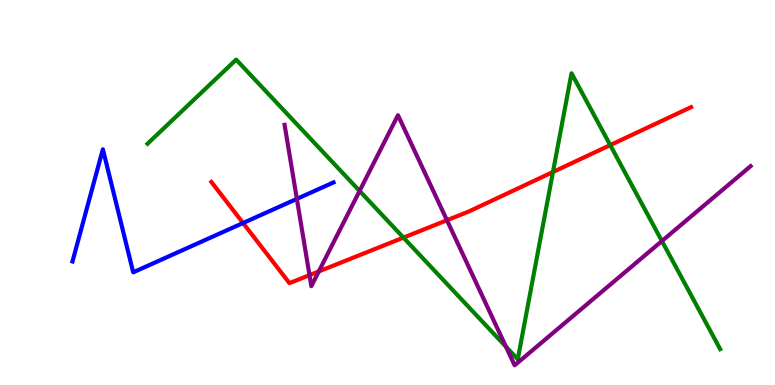[{'lines': ['blue', 'red'], 'intersections': [{'x': 3.14, 'y': 4.21}]}, {'lines': ['green', 'red'], 'intersections': [{'x': 5.21, 'y': 3.83}, {'x': 7.14, 'y': 5.53}, {'x': 7.87, 'y': 6.23}]}, {'lines': ['purple', 'red'], 'intersections': [{'x': 3.99, 'y': 2.85}, {'x': 4.11, 'y': 2.95}, {'x': 5.77, 'y': 4.28}]}, {'lines': ['blue', 'green'], 'intersections': []}, {'lines': ['blue', 'purple'], 'intersections': [{'x': 3.83, 'y': 4.83}]}, {'lines': ['green', 'purple'], 'intersections': [{'x': 4.64, 'y': 5.04}, {'x': 6.53, 'y': 0.995}, {'x': 8.54, 'y': 3.74}]}]